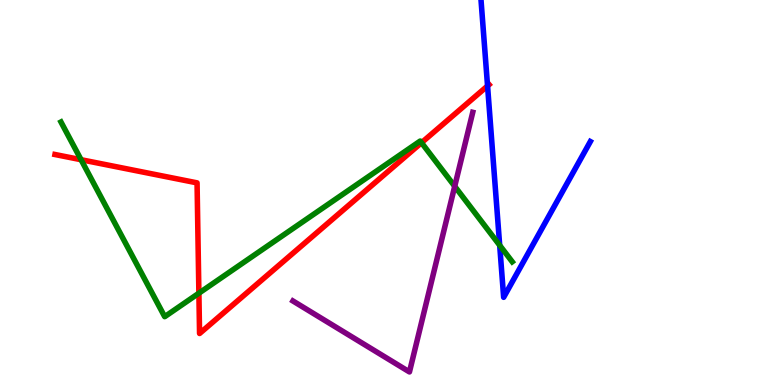[{'lines': ['blue', 'red'], 'intersections': [{'x': 6.29, 'y': 7.77}]}, {'lines': ['green', 'red'], 'intersections': [{'x': 1.05, 'y': 5.85}, {'x': 2.57, 'y': 2.38}, {'x': 5.44, 'y': 6.29}]}, {'lines': ['purple', 'red'], 'intersections': []}, {'lines': ['blue', 'green'], 'intersections': [{'x': 6.45, 'y': 3.63}]}, {'lines': ['blue', 'purple'], 'intersections': []}, {'lines': ['green', 'purple'], 'intersections': [{'x': 5.87, 'y': 5.16}]}]